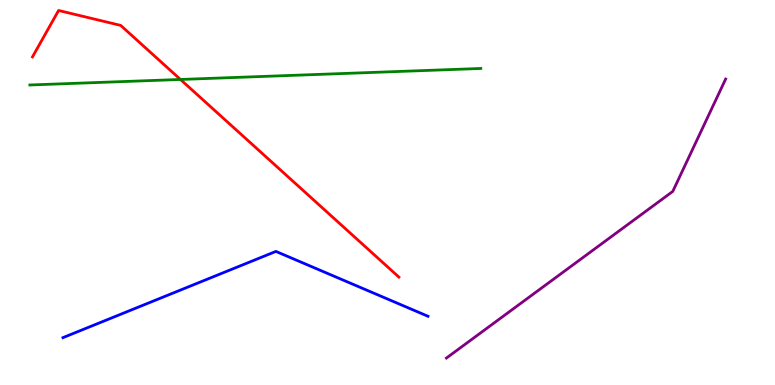[{'lines': ['blue', 'red'], 'intersections': []}, {'lines': ['green', 'red'], 'intersections': [{'x': 2.33, 'y': 7.94}]}, {'lines': ['purple', 'red'], 'intersections': []}, {'lines': ['blue', 'green'], 'intersections': []}, {'lines': ['blue', 'purple'], 'intersections': []}, {'lines': ['green', 'purple'], 'intersections': []}]